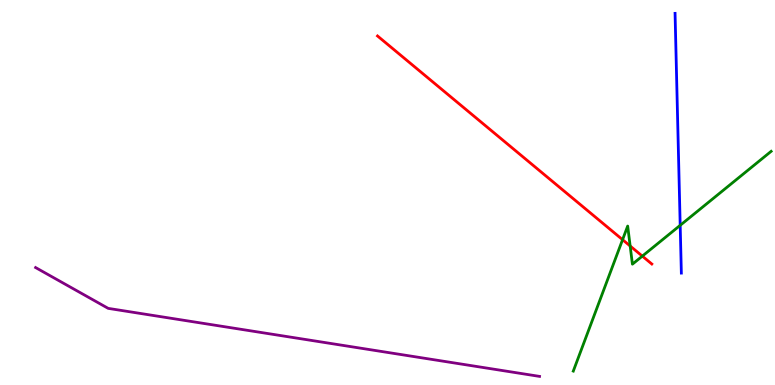[{'lines': ['blue', 'red'], 'intersections': []}, {'lines': ['green', 'red'], 'intersections': [{'x': 8.03, 'y': 3.77}, {'x': 8.13, 'y': 3.61}, {'x': 8.29, 'y': 3.35}]}, {'lines': ['purple', 'red'], 'intersections': []}, {'lines': ['blue', 'green'], 'intersections': [{'x': 8.78, 'y': 4.15}]}, {'lines': ['blue', 'purple'], 'intersections': []}, {'lines': ['green', 'purple'], 'intersections': []}]